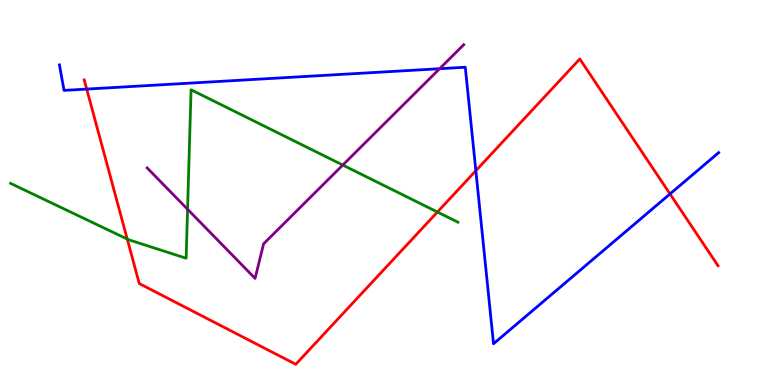[{'lines': ['blue', 'red'], 'intersections': [{'x': 1.12, 'y': 7.69}, {'x': 6.14, 'y': 5.57}, {'x': 8.65, 'y': 4.96}]}, {'lines': ['green', 'red'], 'intersections': [{'x': 1.64, 'y': 3.79}, {'x': 5.64, 'y': 4.49}]}, {'lines': ['purple', 'red'], 'intersections': []}, {'lines': ['blue', 'green'], 'intersections': []}, {'lines': ['blue', 'purple'], 'intersections': [{'x': 5.67, 'y': 8.22}]}, {'lines': ['green', 'purple'], 'intersections': [{'x': 2.42, 'y': 4.56}, {'x': 4.42, 'y': 5.71}]}]